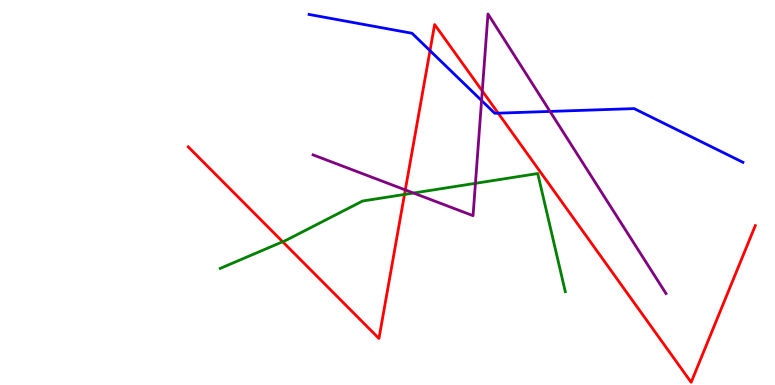[{'lines': ['blue', 'red'], 'intersections': [{'x': 5.55, 'y': 8.68}, {'x': 6.43, 'y': 7.06}]}, {'lines': ['green', 'red'], 'intersections': [{'x': 3.65, 'y': 3.72}, {'x': 5.22, 'y': 4.95}]}, {'lines': ['purple', 'red'], 'intersections': [{'x': 5.23, 'y': 5.07}, {'x': 6.22, 'y': 7.64}]}, {'lines': ['blue', 'green'], 'intersections': []}, {'lines': ['blue', 'purple'], 'intersections': [{'x': 6.21, 'y': 7.39}, {'x': 7.1, 'y': 7.11}]}, {'lines': ['green', 'purple'], 'intersections': [{'x': 5.34, 'y': 4.99}, {'x': 6.13, 'y': 5.24}]}]